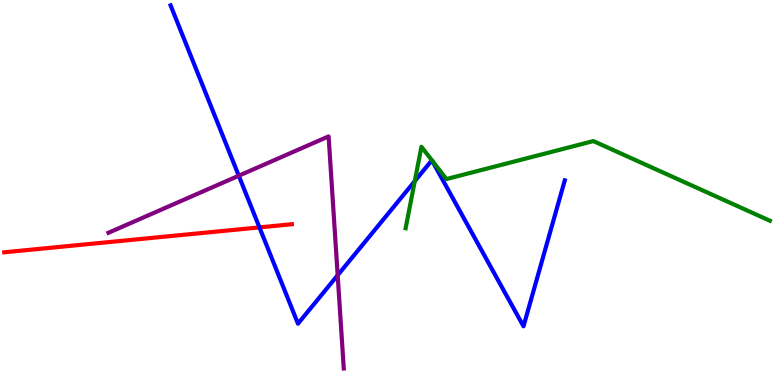[{'lines': ['blue', 'red'], 'intersections': [{'x': 3.35, 'y': 4.09}]}, {'lines': ['green', 'red'], 'intersections': []}, {'lines': ['purple', 'red'], 'intersections': []}, {'lines': ['blue', 'green'], 'intersections': [{'x': 5.35, 'y': 5.29}]}, {'lines': ['blue', 'purple'], 'intersections': [{'x': 3.08, 'y': 5.44}, {'x': 4.36, 'y': 2.85}]}, {'lines': ['green', 'purple'], 'intersections': []}]